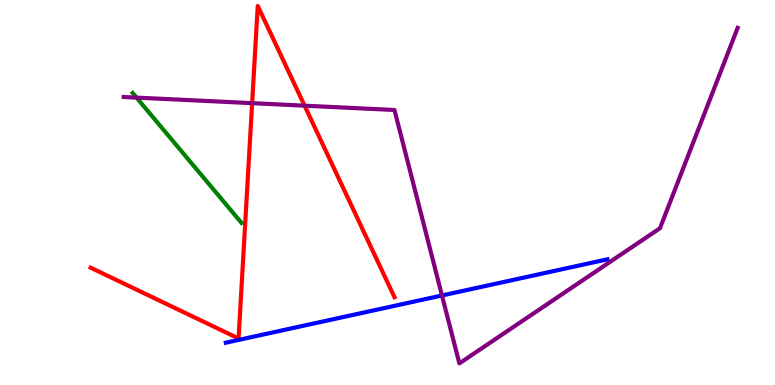[{'lines': ['blue', 'red'], 'intersections': []}, {'lines': ['green', 'red'], 'intersections': []}, {'lines': ['purple', 'red'], 'intersections': [{'x': 3.25, 'y': 7.32}, {'x': 3.93, 'y': 7.26}]}, {'lines': ['blue', 'green'], 'intersections': []}, {'lines': ['blue', 'purple'], 'intersections': [{'x': 5.7, 'y': 2.33}]}, {'lines': ['green', 'purple'], 'intersections': [{'x': 1.76, 'y': 7.46}]}]